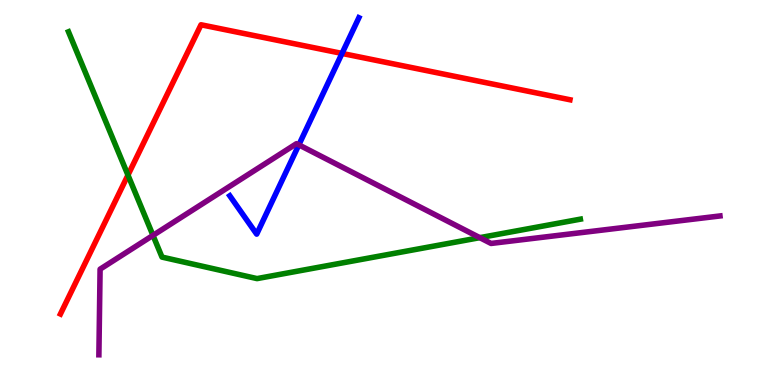[{'lines': ['blue', 'red'], 'intersections': [{'x': 4.41, 'y': 8.61}]}, {'lines': ['green', 'red'], 'intersections': [{'x': 1.65, 'y': 5.45}]}, {'lines': ['purple', 'red'], 'intersections': []}, {'lines': ['blue', 'green'], 'intersections': []}, {'lines': ['blue', 'purple'], 'intersections': [{'x': 3.86, 'y': 6.24}]}, {'lines': ['green', 'purple'], 'intersections': [{'x': 1.97, 'y': 3.89}, {'x': 6.19, 'y': 3.83}]}]